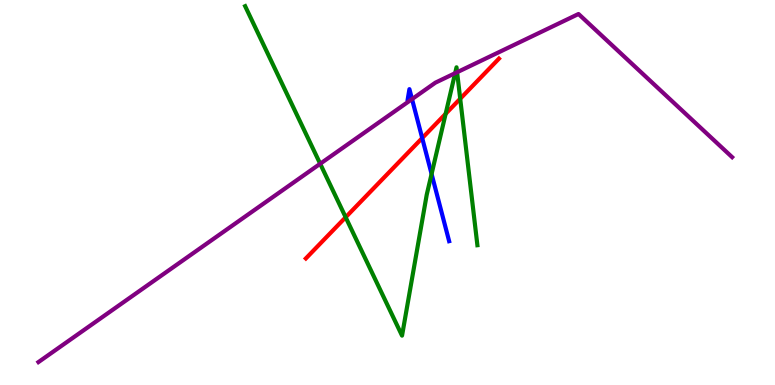[{'lines': ['blue', 'red'], 'intersections': [{'x': 5.45, 'y': 6.41}]}, {'lines': ['green', 'red'], 'intersections': [{'x': 4.46, 'y': 4.36}, {'x': 5.75, 'y': 7.04}, {'x': 5.94, 'y': 7.44}]}, {'lines': ['purple', 'red'], 'intersections': []}, {'lines': ['blue', 'green'], 'intersections': [{'x': 5.57, 'y': 5.48}]}, {'lines': ['blue', 'purple'], 'intersections': [{'x': 5.32, 'y': 7.43}]}, {'lines': ['green', 'purple'], 'intersections': [{'x': 4.13, 'y': 5.75}, {'x': 5.87, 'y': 8.1}, {'x': 5.9, 'y': 8.12}]}]